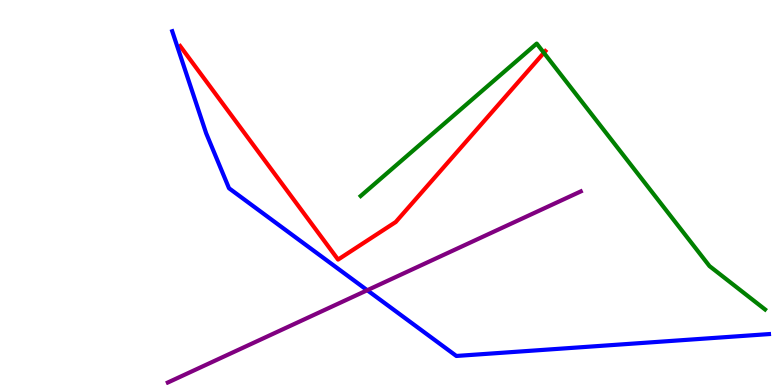[{'lines': ['blue', 'red'], 'intersections': []}, {'lines': ['green', 'red'], 'intersections': [{'x': 7.02, 'y': 8.63}]}, {'lines': ['purple', 'red'], 'intersections': []}, {'lines': ['blue', 'green'], 'intersections': []}, {'lines': ['blue', 'purple'], 'intersections': [{'x': 4.74, 'y': 2.46}]}, {'lines': ['green', 'purple'], 'intersections': []}]